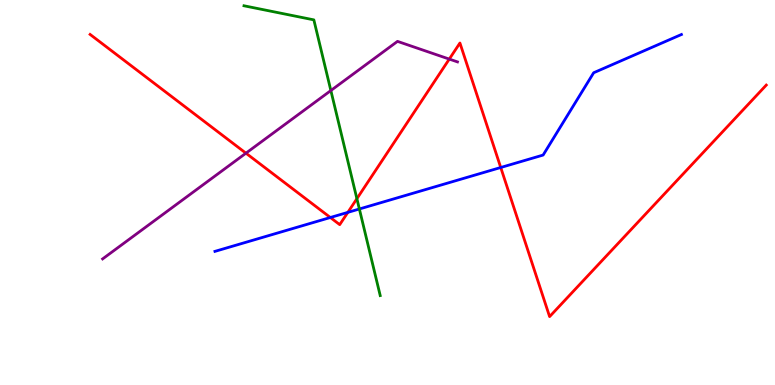[{'lines': ['blue', 'red'], 'intersections': [{'x': 4.26, 'y': 4.35}, {'x': 4.49, 'y': 4.48}, {'x': 6.46, 'y': 5.65}]}, {'lines': ['green', 'red'], 'intersections': [{'x': 4.61, 'y': 4.84}]}, {'lines': ['purple', 'red'], 'intersections': [{'x': 3.17, 'y': 6.02}, {'x': 5.8, 'y': 8.47}]}, {'lines': ['blue', 'green'], 'intersections': [{'x': 4.64, 'y': 4.57}]}, {'lines': ['blue', 'purple'], 'intersections': []}, {'lines': ['green', 'purple'], 'intersections': [{'x': 4.27, 'y': 7.65}]}]